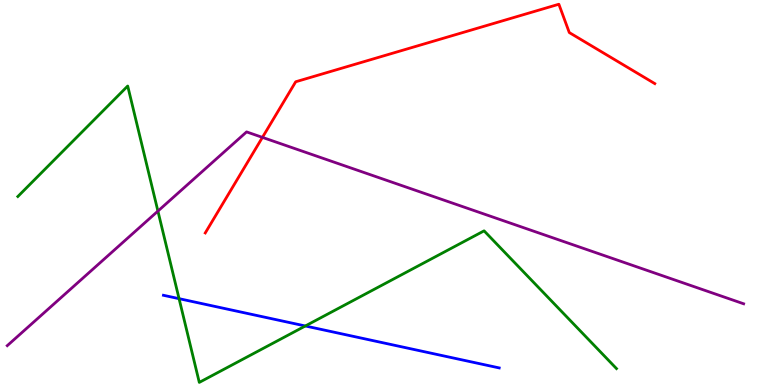[{'lines': ['blue', 'red'], 'intersections': []}, {'lines': ['green', 'red'], 'intersections': []}, {'lines': ['purple', 'red'], 'intersections': [{'x': 3.39, 'y': 6.43}]}, {'lines': ['blue', 'green'], 'intersections': [{'x': 2.31, 'y': 2.24}, {'x': 3.94, 'y': 1.53}]}, {'lines': ['blue', 'purple'], 'intersections': []}, {'lines': ['green', 'purple'], 'intersections': [{'x': 2.04, 'y': 4.52}]}]